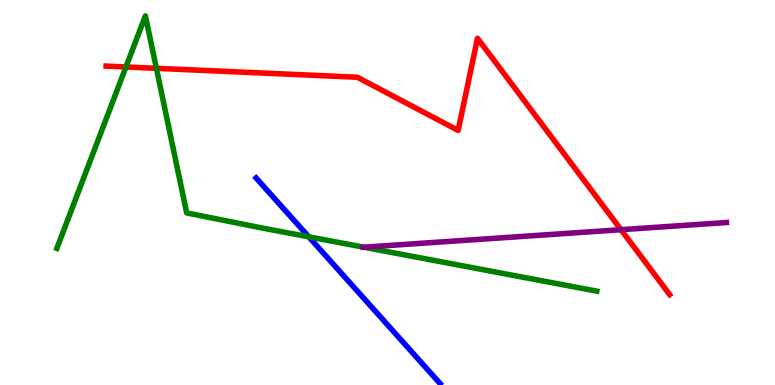[{'lines': ['blue', 'red'], 'intersections': []}, {'lines': ['green', 'red'], 'intersections': [{'x': 1.63, 'y': 8.26}, {'x': 2.02, 'y': 8.23}]}, {'lines': ['purple', 'red'], 'intersections': [{'x': 8.01, 'y': 4.03}]}, {'lines': ['blue', 'green'], 'intersections': [{'x': 3.98, 'y': 3.85}]}, {'lines': ['blue', 'purple'], 'intersections': []}, {'lines': ['green', 'purple'], 'intersections': [{'x': 4.7, 'y': 3.58}]}]